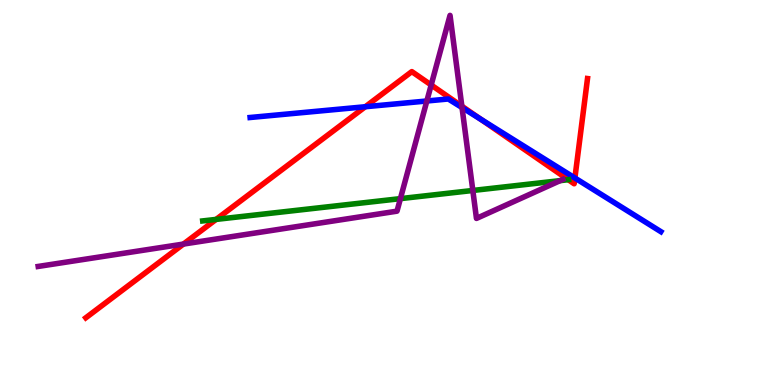[{'lines': ['blue', 'red'], 'intersections': [{'x': 4.71, 'y': 7.23}, {'x': 6.2, 'y': 6.9}, {'x': 7.42, 'y': 5.38}]}, {'lines': ['green', 'red'], 'intersections': [{'x': 2.79, 'y': 4.3}, {'x': 7.33, 'y': 5.33}]}, {'lines': ['purple', 'red'], 'intersections': [{'x': 2.37, 'y': 3.66}, {'x': 5.56, 'y': 7.79}, {'x': 5.96, 'y': 7.24}]}, {'lines': ['blue', 'green'], 'intersections': []}, {'lines': ['blue', 'purple'], 'intersections': [{'x': 5.51, 'y': 7.38}, {'x': 5.96, 'y': 7.21}]}, {'lines': ['green', 'purple'], 'intersections': [{'x': 5.17, 'y': 4.84}, {'x': 6.1, 'y': 5.05}, {'x': 7.23, 'y': 5.31}]}]